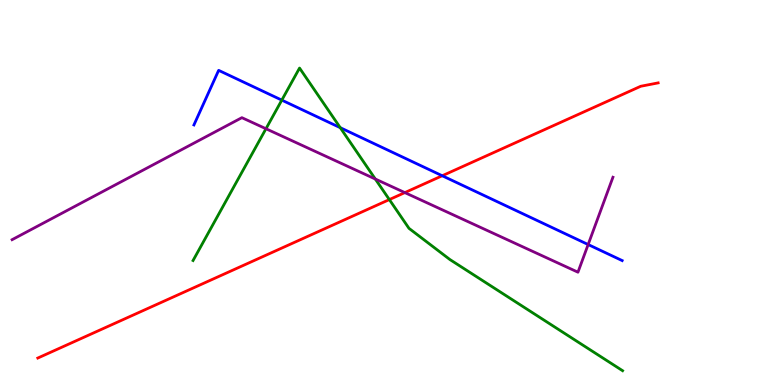[{'lines': ['blue', 'red'], 'intersections': [{'x': 5.71, 'y': 5.44}]}, {'lines': ['green', 'red'], 'intersections': [{'x': 5.02, 'y': 4.82}]}, {'lines': ['purple', 'red'], 'intersections': [{'x': 5.22, 'y': 5.0}]}, {'lines': ['blue', 'green'], 'intersections': [{'x': 3.64, 'y': 7.4}, {'x': 4.39, 'y': 6.68}]}, {'lines': ['blue', 'purple'], 'intersections': [{'x': 7.59, 'y': 3.65}]}, {'lines': ['green', 'purple'], 'intersections': [{'x': 3.43, 'y': 6.66}, {'x': 4.84, 'y': 5.35}]}]